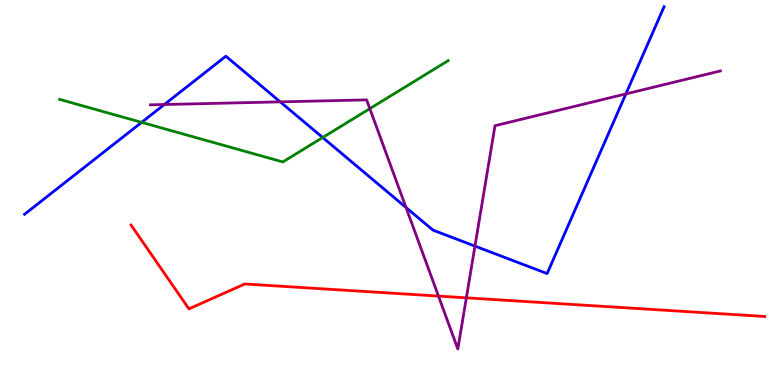[{'lines': ['blue', 'red'], 'intersections': []}, {'lines': ['green', 'red'], 'intersections': []}, {'lines': ['purple', 'red'], 'intersections': [{'x': 5.66, 'y': 2.31}, {'x': 6.02, 'y': 2.26}]}, {'lines': ['blue', 'green'], 'intersections': [{'x': 1.83, 'y': 6.82}, {'x': 4.16, 'y': 6.43}]}, {'lines': ['blue', 'purple'], 'intersections': [{'x': 2.12, 'y': 7.29}, {'x': 3.62, 'y': 7.35}, {'x': 5.24, 'y': 4.61}, {'x': 6.13, 'y': 3.61}, {'x': 8.08, 'y': 7.56}]}, {'lines': ['green', 'purple'], 'intersections': [{'x': 4.77, 'y': 7.18}]}]